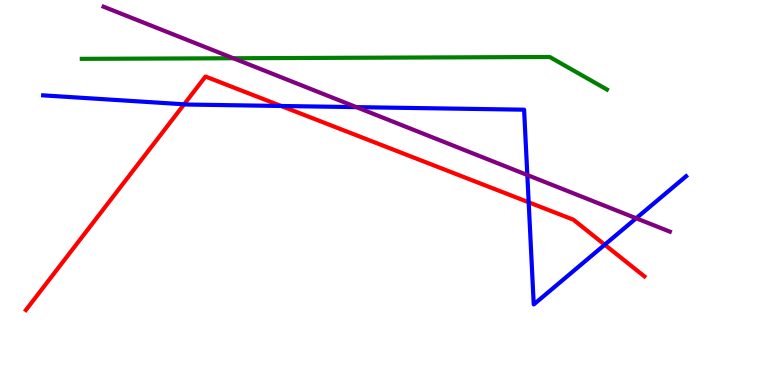[{'lines': ['blue', 'red'], 'intersections': [{'x': 2.38, 'y': 7.29}, {'x': 3.63, 'y': 7.25}, {'x': 6.82, 'y': 4.75}, {'x': 7.8, 'y': 3.64}]}, {'lines': ['green', 'red'], 'intersections': []}, {'lines': ['purple', 'red'], 'intersections': []}, {'lines': ['blue', 'green'], 'intersections': []}, {'lines': ['blue', 'purple'], 'intersections': [{'x': 4.6, 'y': 7.22}, {'x': 6.8, 'y': 5.45}, {'x': 8.21, 'y': 4.33}]}, {'lines': ['green', 'purple'], 'intersections': [{'x': 3.01, 'y': 8.49}]}]